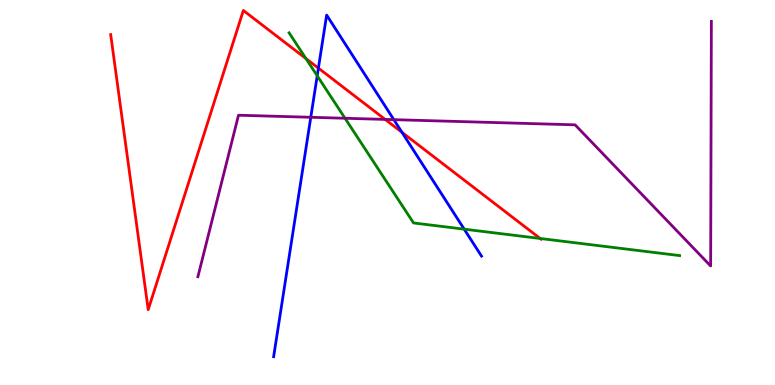[{'lines': ['blue', 'red'], 'intersections': [{'x': 4.11, 'y': 8.23}, {'x': 5.19, 'y': 6.56}]}, {'lines': ['green', 'red'], 'intersections': [{'x': 3.95, 'y': 8.48}, {'x': 6.97, 'y': 3.81}]}, {'lines': ['purple', 'red'], 'intersections': [{'x': 4.97, 'y': 6.9}]}, {'lines': ['blue', 'green'], 'intersections': [{'x': 4.09, 'y': 8.03}, {'x': 5.99, 'y': 4.05}]}, {'lines': ['blue', 'purple'], 'intersections': [{'x': 4.01, 'y': 6.95}, {'x': 5.08, 'y': 6.89}]}, {'lines': ['green', 'purple'], 'intersections': [{'x': 4.45, 'y': 6.93}]}]